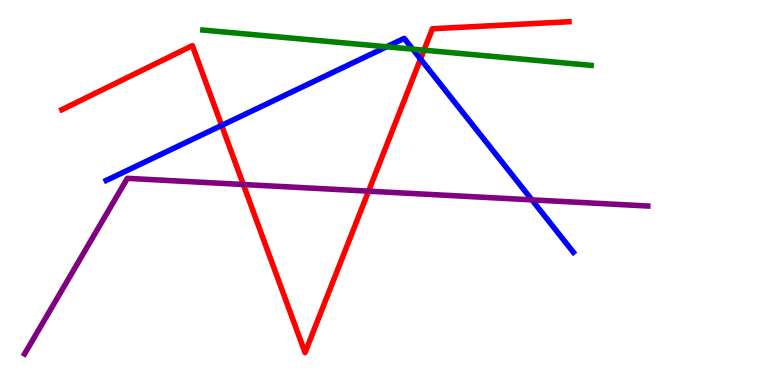[{'lines': ['blue', 'red'], 'intersections': [{'x': 2.86, 'y': 6.74}, {'x': 5.43, 'y': 8.47}]}, {'lines': ['green', 'red'], 'intersections': [{'x': 5.47, 'y': 8.7}]}, {'lines': ['purple', 'red'], 'intersections': [{'x': 3.14, 'y': 5.21}, {'x': 4.76, 'y': 5.03}]}, {'lines': ['blue', 'green'], 'intersections': [{'x': 4.99, 'y': 8.79}, {'x': 5.33, 'y': 8.72}]}, {'lines': ['blue', 'purple'], 'intersections': [{'x': 6.86, 'y': 4.81}]}, {'lines': ['green', 'purple'], 'intersections': []}]